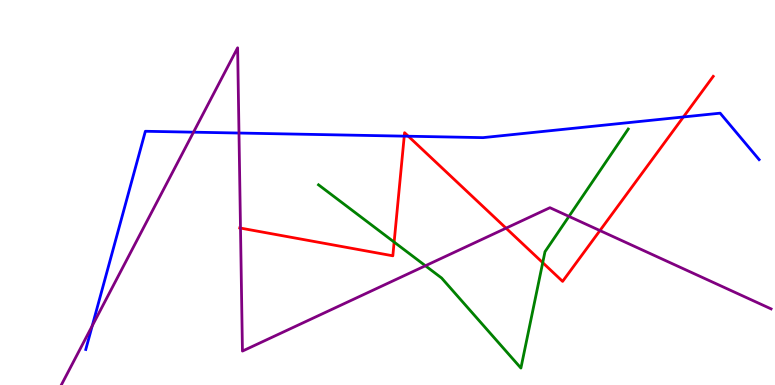[{'lines': ['blue', 'red'], 'intersections': [{'x': 5.22, 'y': 6.46}, {'x': 5.27, 'y': 6.46}, {'x': 8.82, 'y': 6.96}]}, {'lines': ['green', 'red'], 'intersections': [{'x': 5.09, 'y': 3.71}, {'x': 7.0, 'y': 3.18}]}, {'lines': ['purple', 'red'], 'intersections': [{'x': 3.1, 'y': 4.08}, {'x': 6.53, 'y': 4.07}, {'x': 7.74, 'y': 4.01}]}, {'lines': ['blue', 'green'], 'intersections': []}, {'lines': ['blue', 'purple'], 'intersections': [{'x': 1.19, 'y': 1.54}, {'x': 2.5, 'y': 6.57}, {'x': 3.08, 'y': 6.54}]}, {'lines': ['green', 'purple'], 'intersections': [{'x': 5.49, 'y': 3.1}, {'x': 7.34, 'y': 4.38}]}]